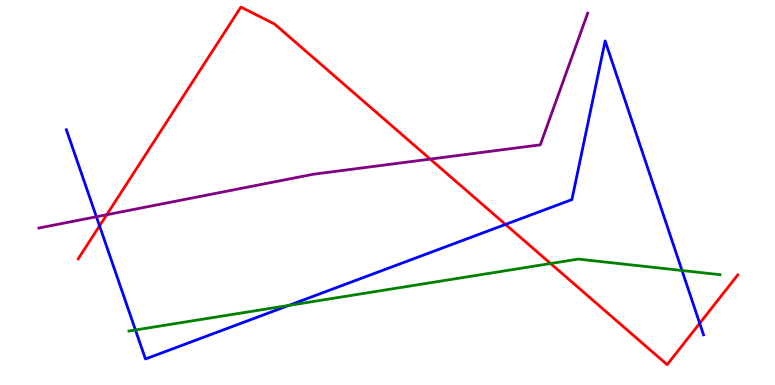[{'lines': ['blue', 'red'], 'intersections': [{'x': 1.28, 'y': 4.13}, {'x': 6.52, 'y': 4.17}, {'x': 9.03, 'y': 1.6}]}, {'lines': ['green', 'red'], 'intersections': [{'x': 7.1, 'y': 3.16}]}, {'lines': ['purple', 'red'], 'intersections': [{'x': 1.38, 'y': 4.42}, {'x': 5.55, 'y': 5.87}]}, {'lines': ['blue', 'green'], 'intersections': [{'x': 1.75, 'y': 1.43}, {'x': 3.73, 'y': 2.07}, {'x': 8.8, 'y': 2.97}]}, {'lines': ['blue', 'purple'], 'intersections': [{'x': 1.24, 'y': 4.37}]}, {'lines': ['green', 'purple'], 'intersections': []}]